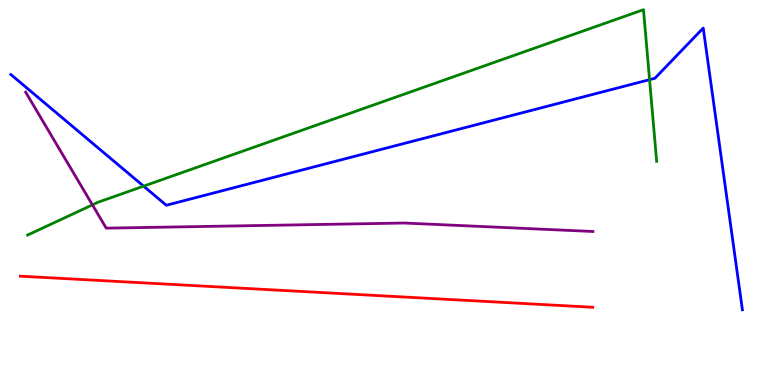[{'lines': ['blue', 'red'], 'intersections': []}, {'lines': ['green', 'red'], 'intersections': []}, {'lines': ['purple', 'red'], 'intersections': []}, {'lines': ['blue', 'green'], 'intersections': [{'x': 1.85, 'y': 5.16}, {'x': 8.38, 'y': 7.93}]}, {'lines': ['blue', 'purple'], 'intersections': []}, {'lines': ['green', 'purple'], 'intersections': [{'x': 1.19, 'y': 4.68}]}]